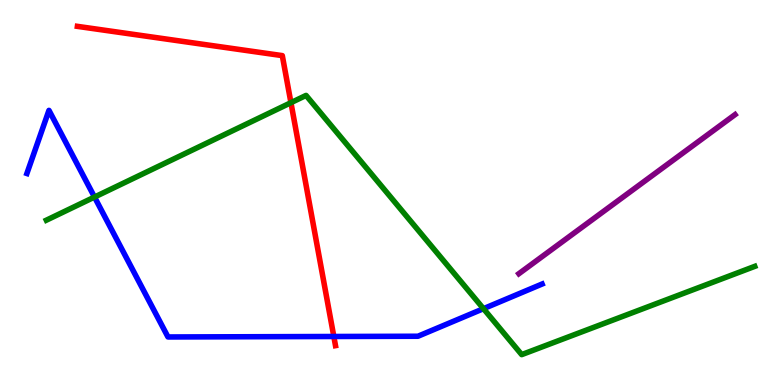[{'lines': ['blue', 'red'], 'intersections': [{'x': 4.31, 'y': 1.26}]}, {'lines': ['green', 'red'], 'intersections': [{'x': 3.75, 'y': 7.33}]}, {'lines': ['purple', 'red'], 'intersections': []}, {'lines': ['blue', 'green'], 'intersections': [{'x': 1.22, 'y': 4.88}, {'x': 6.24, 'y': 1.98}]}, {'lines': ['blue', 'purple'], 'intersections': []}, {'lines': ['green', 'purple'], 'intersections': []}]